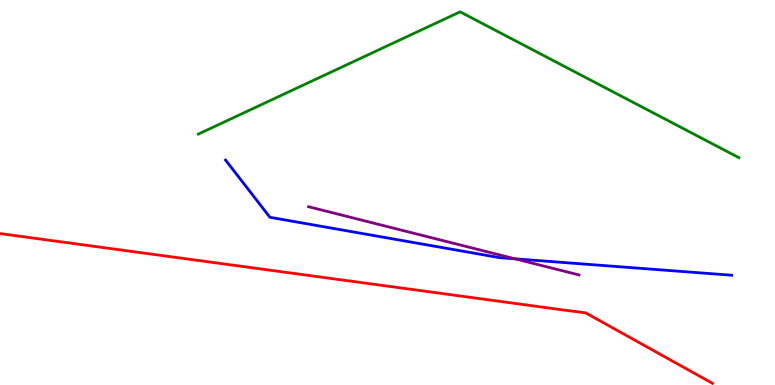[{'lines': ['blue', 'red'], 'intersections': []}, {'lines': ['green', 'red'], 'intersections': []}, {'lines': ['purple', 'red'], 'intersections': []}, {'lines': ['blue', 'green'], 'intersections': []}, {'lines': ['blue', 'purple'], 'intersections': [{'x': 6.65, 'y': 3.28}]}, {'lines': ['green', 'purple'], 'intersections': []}]